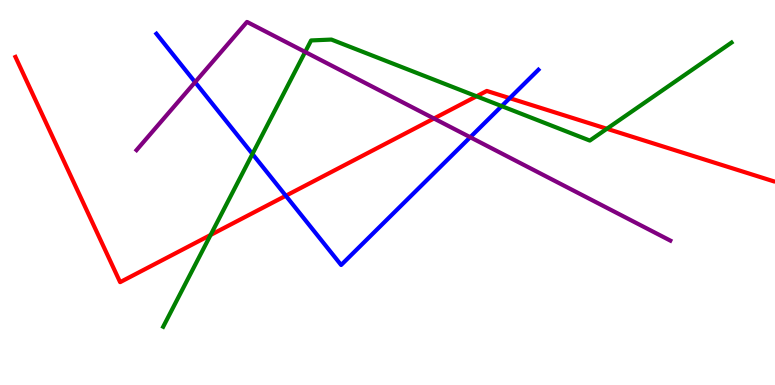[{'lines': ['blue', 'red'], 'intersections': [{'x': 3.69, 'y': 4.92}, {'x': 6.58, 'y': 7.45}]}, {'lines': ['green', 'red'], 'intersections': [{'x': 2.72, 'y': 3.9}, {'x': 6.15, 'y': 7.5}, {'x': 7.83, 'y': 6.66}]}, {'lines': ['purple', 'red'], 'intersections': [{'x': 5.6, 'y': 6.92}]}, {'lines': ['blue', 'green'], 'intersections': [{'x': 3.26, 'y': 6.0}, {'x': 6.47, 'y': 7.24}]}, {'lines': ['blue', 'purple'], 'intersections': [{'x': 2.52, 'y': 7.87}, {'x': 6.07, 'y': 6.44}]}, {'lines': ['green', 'purple'], 'intersections': [{'x': 3.94, 'y': 8.65}]}]